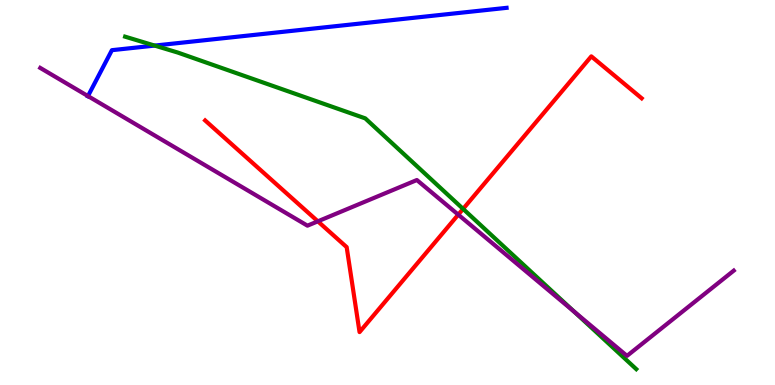[{'lines': ['blue', 'red'], 'intersections': []}, {'lines': ['green', 'red'], 'intersections': [{'x': 5.98, 'y': 4.57}]}, {'lines': ['purple', 'red'], 'intersections': [{'x': 4.1, 'y': 4.25}, {'x': 5.91, 'y': 4.42}]}, {'lines': ['blue', 'green'], 'intersections': [{'x': 2.0, 'y': 8.82}]}, {'lines': ['blue', 'purple'], 'intersections': [{'x': 1.13, 'y': 7.5}]}, {'lines': ['green', 'purple'], 'intersections': [{'x': 7.41, 'y': 1.91}]}]